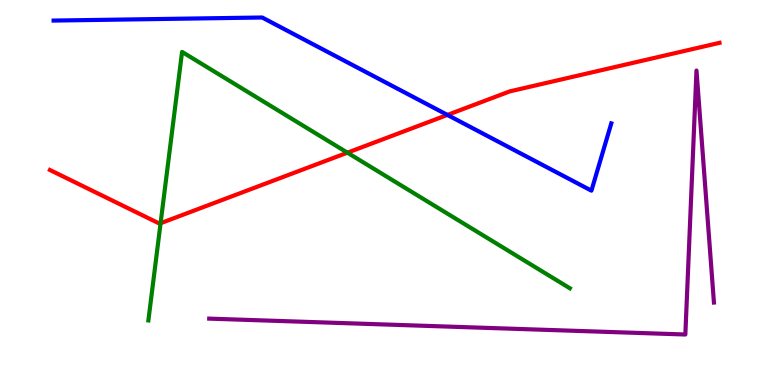[{'lines': ['blue', 'red'], 'intersections': [{'x': 5.77, 'y': 7.01}]}, {'lines': ['green', 'red'], 'intersections': [{'x': 2.07, 'y': 4.2}, {'x': 4.48, 'y': 6.03}]}, {'lines': ['purple', 'red'], 'intersections': []}, {'lines': ['blue', 'green'], 'intersections': []}, {'lines': ['blue', 'purple'], 'intersections': []}, {'lines': ['green', 'purple'], 'intersections': []}]